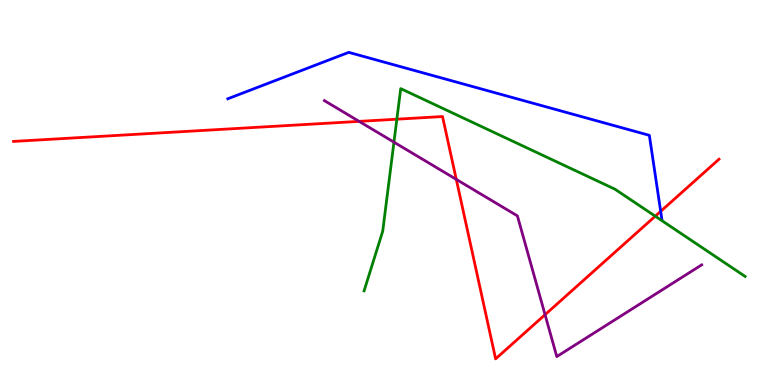[{'lines': ['blue', 'red'], 'intersections': [{'x': 8.52, 'y': 4.51}]}, {'lines': ['green', 'red'], 'intersections': [{'x': 5.12, 'y': 6.9}, {'x': 8.45, 'y': 4.38}]}, {'lines': ['purple', 'red'], 'intersections': [{'x': 4.63, 'y': 6.85}, {'x': 5.89, 'y': 5.34}, {'x': 7.03, 'y': 1.83}]}, {'lines': ['blue', 'green'], 'intersections': []}, {'lines': ['blue', 'purple'], 'intersections': []}, {'lines': ['green', 'purple'], 'intersections': [{'x': 5.08, 'y': 6.31}]}]